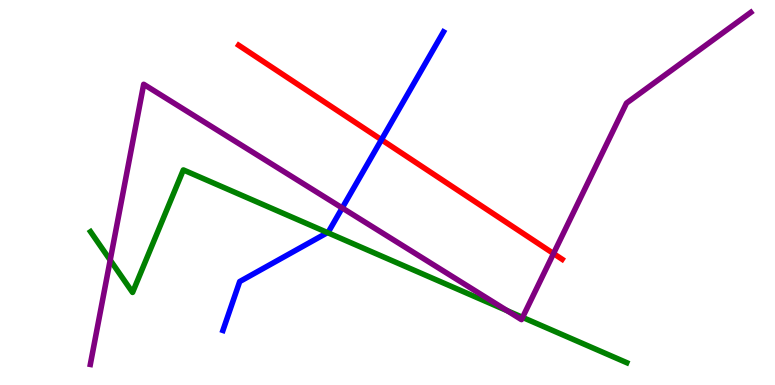[{'lines': ['blue', 'red'], 'intersections': [{'x': 4.92, 'y': 6.37}]}, {'lines': ['green', 'red'], 'intersections': []}, {'lines': ['purple', 'red'], 'intersections': [{'x': 7.14, 'y': 3.41}]}, {'lines': ['blue', 'green'], 'intersections': [{'x': 4.23, 'y': 3.96}]}, {'lines': ['blue', 'purple'], 'intersections': [{'x': 4.42, 'y': 4.6}]}, {'lines': ['green', 'purple'], 'intersections': [{'x': 1.42, 'y': 3.24}, {'x': 6.54, 'y': 1.93}, {'x': 6.74, 'y': 1.76}]}]